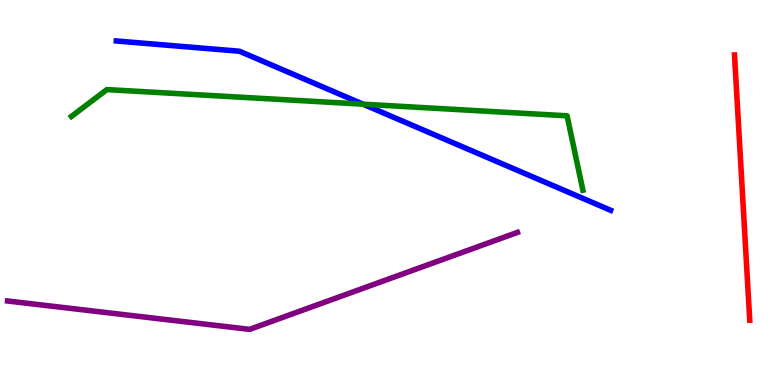[{'lines': ['blue', 'red'], 'intersections': []}, {'lines': ['green', 'red'], 'intersections': []}, {'lines': ['purple', 'red'], 'intersections': []}, {'lines': ['blue', 'green'], 'intersections': [{'x': 4.68, 'y': 7.29}]}, {'lines': ['blue', 'purple'], 'intersections': []}, {'lines': ['green', 'purple'], 'intersections': []}]